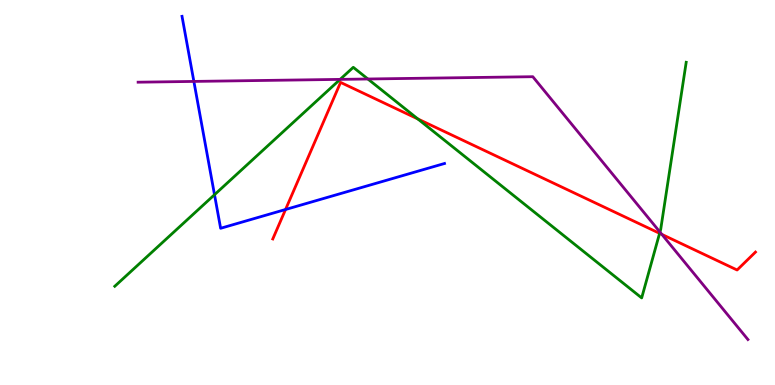[{'lines': ['blue', 'red'], 'intersections': [{'x': 3.68, 'y': 4.56}]}, {'lines': ['green', 'red'], 'intersections': [{'x': 5.39, 'y': 6.91}, {'x': 8.51, 'y': 3.94}]}, {'lines': ['purple', 'red'], 'intersections': [{'x': 8.54, 'y': 3.91}]}, {'lines': ['blue', 'green'], 'intersections': [{'x': 2.77, 'y': 4.94}]}, {'lines': ['blue', 'purple'], 'intersections': [{'x': 2.5, 'y': 7.89}]}, {'lines': ['green', 'purple'], 'intersections': [{'x': 4.39, 'y': 7.94}, {'x': 4.75, 'y': 7.95}, {'x': 8.52, 'y': 3.97}]}]